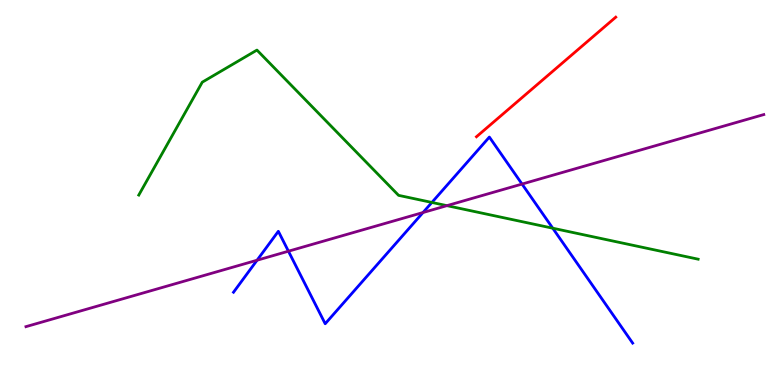[{'lines': ['blue', 'red'], 'intersections': []}, {'lines': ['green', 'red'], 'intersections': []}, {'lines': ['purple', 'red'], 'intersections': []}, {'lines': ['blue', 'green'], 'intersections': [{'x': 5.57, 'y': 4.74}, {'x': 7.13, 'y': 4.07}]}, {'lines': ['blue', 'purple'], 'intersections': [{'x': 3.32, 'y': 3.24}, {'x': 3.72, 'y': 3.48}, {'x': 5.46, 'y': 4.48}, {'x': 6.74, 'y': 5.22}]}, {'lines': ['green', 'purple'], 'intersections': [{'x': 5.77, 'y': 4.66}]}]